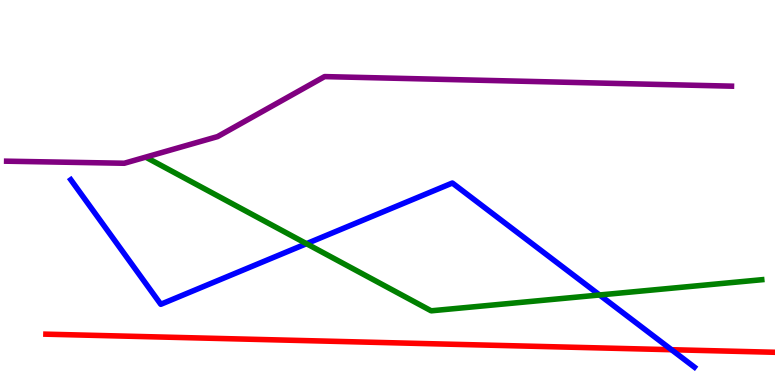[{'lines': ['blue', 'red'], 'intersections': [{'x': 8.66, 'y': 0.917}]}, {'lines': ['green', 'red'], 'intersections': []}, {'lines': ['purple', 'red'], 'intersections': []}, {'lines': ['blue', 'green'], 'intersections': [{'x': 3.95, 'y': 3.67}, {'x': 7.74, 'y': 2.34}]}, {'lines': ['blue', 'purple'], 'intersections': []}, {'lines': ['green', 'purple'], 'intersections': []}]